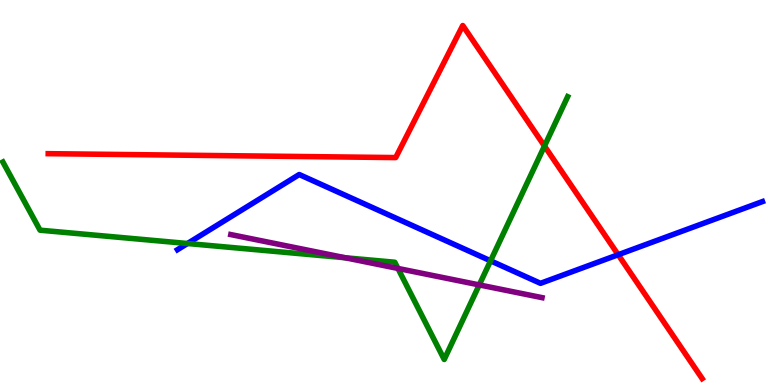[{'lines': ['blue', 'red'], 'intersections': [{'x': 7.98, 'y': 3.38}]}, {'lines': ['green', 'red'], 'intersections': [{'x': 7.03, 'y': 6.21}]}, {'lines': ['purple', 'red'], 'intersections': []}, {'lines': ['blue', 'green'], 'intersections': [{'x': 2.42, 'y': 3.68}, {'x': 6.33, 'y': 3.23}]}, {'lines': ['blue', 'purple'], 'intersections': []}, {'lines': ['green', 'purple'], 'intersections': [{'x': 4.45, 'y': 3.3}, {'x': 5.13, 'y': 3.03}, {'x': 6.18, 'y': 2.6}]}]